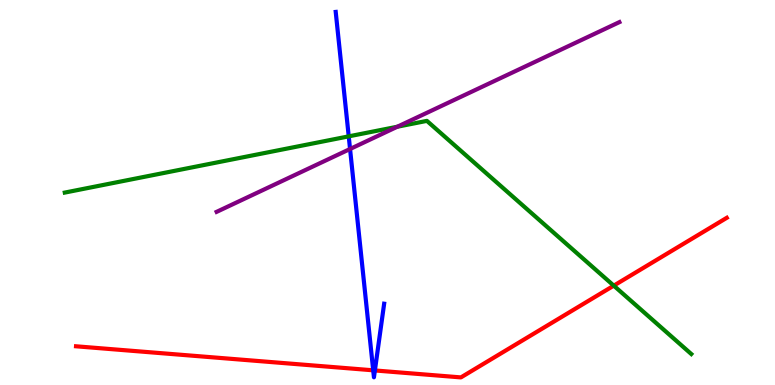[{'lines': ['blue', 'red'], 'intersections': [{'x': 4.82, 'y': 0.381}, {'x': 4.84, 'y': 0.378}]}, {'lines': ['green', 'red'], 'intersections': [{'x': 7.92, 'y': 2.58}]}, {'lines': ['purple', 'red'], 'intersections': []}, {'lines': ['blue', 'green'], 'intersections': [{'x': 4.5, 'y': 6.46}]}, {'lines': ['blue', 'purple'], 'intersections': [{'x': 4.52, 'y': 6.13}]}, {'lines': ['green', 'purple'], 'intersections': [{'x': 5.13, 'y': 6.71}]}]